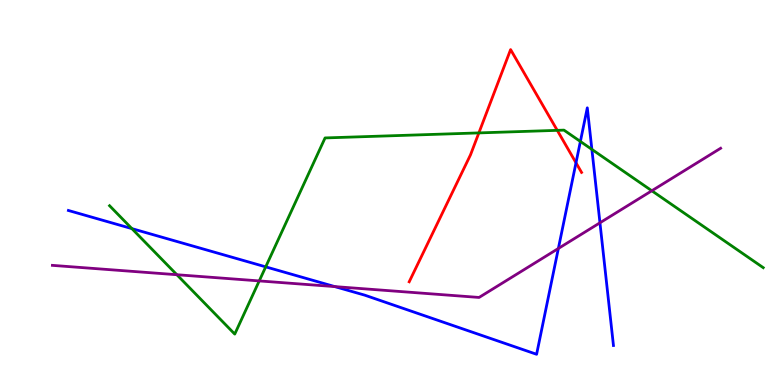[{'lines': ['blue', 'red'], 'intersections': [{'x': 7.43, 'y': 5.77}]}, {'lines': ['green', 'red'], 'intersections': [{'x': 6.18, 'y': 6.55}, {'x': 7.19, 'y': 6.61}]}, {'lines': ['purple', 'red'], 'intersections': []}, {'lines': ['blue', 'green'], 'intersections': [{'x': 1.7, 'y': 4.06}, {'x': 3.43, 'y': 3.07}, {'x': 7.49, 'y': 6.33}, {'x': 7.64, 'y': 6.12}]}, {'lines': ['blue', 'purple'], 'intersections': [{'x': 4.32, 'y': 2.56}, {'x': 7.2, 'y': 3.55}, {'x': 7.74, 'y': 4.21}]}, {'lines': ['green', 'purple'], 'intersections': [{'x': 2.28, 'y': 2.86}, {'x': 3.34, 'y': 2.7}, {'x': 8.41, 'y': 5.05}]}]